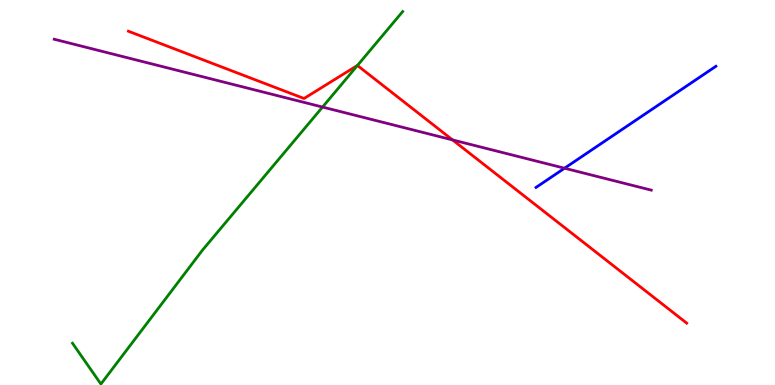[{'lines': ['blue', 'red'], 'intersections': []}, {'lines': ['green', 'red'], 'intersections': [{'x': 4.61, 'y': 8.3}]}, {'lines': ['purple', 'red'], 'intersections': [{'x': 5.84, 'y': 6.37}]}, {'lines': ['blue', 'green'], 'intersections': []}, {'lines': ['blue', 'purple'], 'intersections': [{'x': 7.28, 'y': 5.63}]}, {'lines': ['green', 'purple'], 'intersections': [{'x': 4.16, 'y': 7.22}]}]